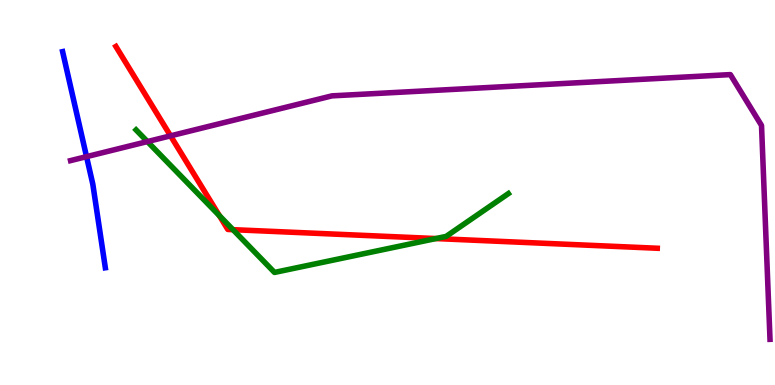[{'lines': ['blue', 'red'], 'intersections': []}, {'lines': ['green', 'red'], 'intersections': [{'x': 2.83, 'y': 4.4}, {'x': 3.01, 'y': 4.03}, {'x': 5.62, 'y': 3.8}]}, {'lines': ['purple', 'red'], 'intersections': [{'x': 2.2, 'y': 6.47}]}, {'lines': ['blue', 'green'], 'intersections': []}, {'lines': ['blue', 'purple'], 'intersections': [{'x': 1.12, 'y': 5.93}]}, {'lines': ['green', 'purple'], 'intersections': [{'x': 1.9, 'y': 6.32}]}]